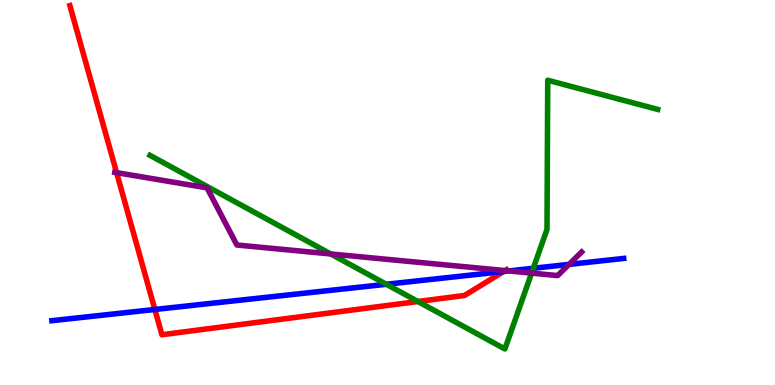[{'lines': ['blue', 'red'], 'intersections': [{'x': 2.0, 'y': 1.96}, {'x': 6.5, 'y': 2.95}]}, {'lines': ['green', 'red'], 'intersections': [{'x': 5.39, 'y': 2.17}]}, {'lines': ['purple', 'red'], 'intersections': [{'x': 1.5, 'y': 5.52}, {'x': 6.52, 'y': 2.97}]}, {'lines': ['blue', 'green'], 'intersections': [{'x': 4.98, 'y': 2.62}, {'x': 6.88, 'y': 3.03}]}, {'lines': ['blue', 'purple'], 'intersections': [{'x': 6.57, 'y': 2.96}, {'x': 7.34, 'y': 3.13}]}, {'lines': ['green', 'purple'], 'intersections': [{'x': 4.27, 'y': 3.4}, {'x': 6.86, 'y': 2.91}]}]